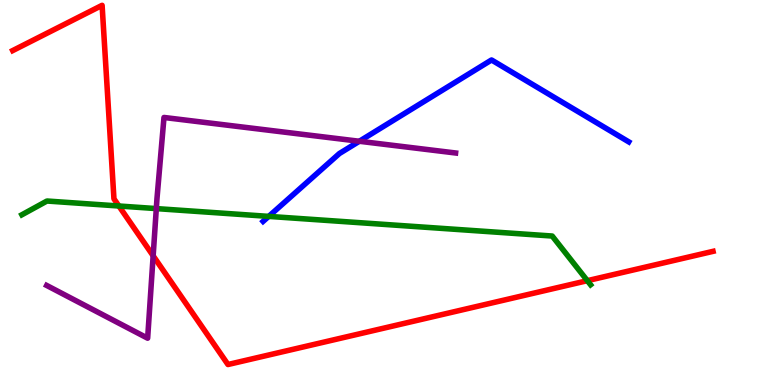[{'lines': ['blue', 'red'], 'intersections': []}, {'lines': ['green', 'red'], 'intersections': [{'x': 1.53, 'y': 4.65}, {'x': 7.58, 'y': 2.71}]}, {'lines': ['purple', 'red'], 'intersections': [{'x': 1.98, 'y': 3.36}]}, {'lines': ['blue', 'green'], 'intersections': [{'x': 3.47, 'y': 4.38}]}, {'lines': ['blue', 'purple'], 'intersections': [{'x': 4.64, 'y': 6.33}]}, {'lines': ['green', 'purple'], 'intersections': [{'x': 2.02, 'y': 4.58}]}]